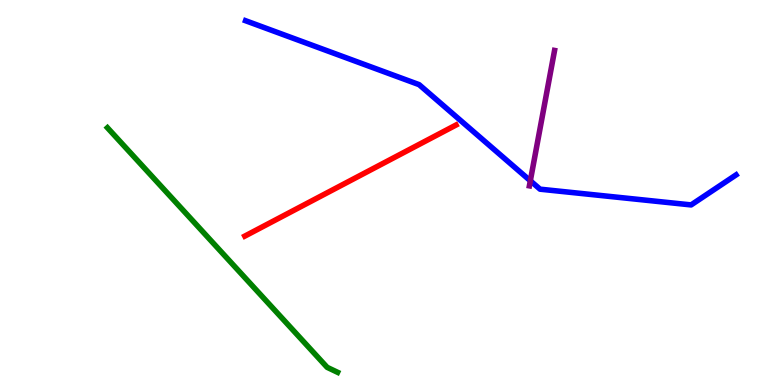[{'lines': ['blue', 'red'], 'intersections': []}, {'lines': ['green', 'red'], 'intersections': []}, {'lines': ['purple', 'red'], 'intersections': []}, {'lines': ['blue', 'green'], 'intersections': []}, {'lines': ['blue', 'purple'], 'intersections': [{'x': 6.84, 'y': 5.3}]}, {'lines': ['green', 'purple'], 'intersections': []}]